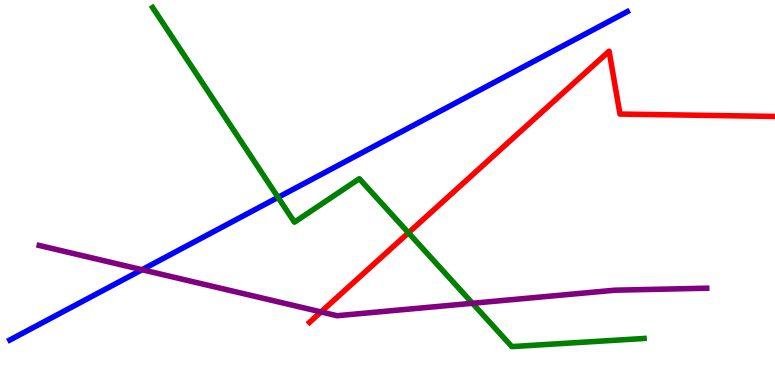[{'lines': ['blue', 'red'], 'intersections': []}, {'lines': ['green', 'red'], 'intersections': [{'x': 5.27, 'y': 3.95}]}, {'lines': ['purple', 'red'], 'intersections': [{'x': 4.14, 'y': 1.9}]}, {'lines': ['blue', 'green'], 'intersections': [{'x': 3.59, 'y': 4.87}]}, {'lines': ['blue', 'purple'], 'intersections': [{'x': 1.83, 'y': 2.99}]}, {'lines': ['green', 'purple'], 'intersections': [{'x': 6.1, 'y': 2.12}]}]